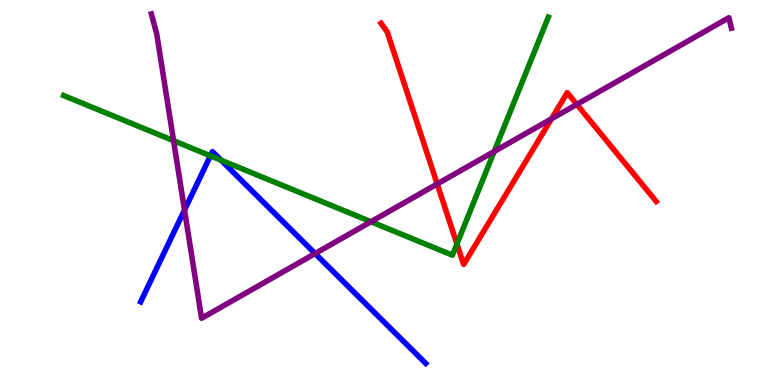[{'lines': ['blue', 'red'], 'intersections': []}, {'lines': ['green', 'red'], 'intersections': [{'x': 5.9, 'y': 3.66}]}, {'lines': ['purple', 'red'], 'intersections': [{'x': 5.64, 'y': 5.22}, {'x': 7.12, 'y': 6.91}, {'x': 7.44, 'y': 7.29}]}, {'lines': ['blue', 'green'], 'intersections': [{'x': 2.72, 'y': 5.95}, {'x': 2.85, 'y': 5.84}]}, {'lines': ['blue', 'purple'], 'intersections': [{'x': 2.38, 'y': 4.54}, {'x': 4.07, 'y': 3.41}]}, {'lines': ['green', 'purple'], 'intersections': [{'x': 2.24, 'y': 6.35}, {'x': 4.79, 'y': 4.24}, {'x': 6.38, 'y': 6.07}]}]